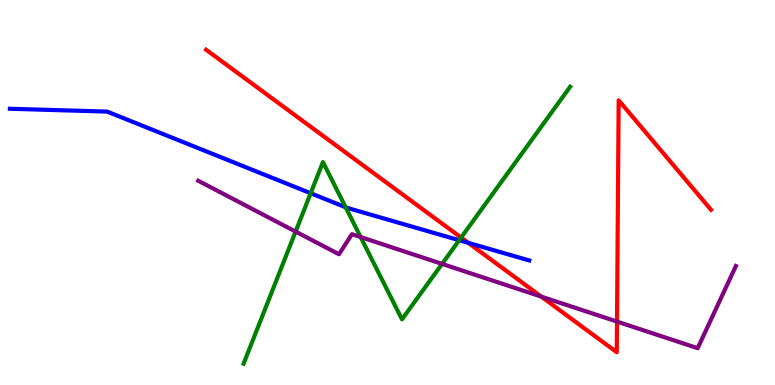[{'lines': ['blue', 'red'], 'intersections': [{'x': 6.04, 'y': 3.69}]}, {'lines': ['green', 'red'], 'intersections': [{'x': 5.95, 'y': 3.83}]}, {'lines': ['purple', 'red'], 'intersections': [{'x': 6.98, 'y': 2.3}, {'x': 7.96, 'y': 1.65}]}, {'lines': ['blue', 'green'], 'intersections': [{'x': 4.01, 'y': 4.98}, {'x': 4.46, 'y': 4.62}, {'x': 5.93, 'y': 3.76}]}, {'lines': ['blue', 'purple'], 'intersections': []}, {'lines': ['green', 'purple'], 'intersections': [{'x': 3.81, 'y': 3.98}, {'x': 4.65, 'y': 3.84}, {'x': 5.7, 'y': 3.15}]}]